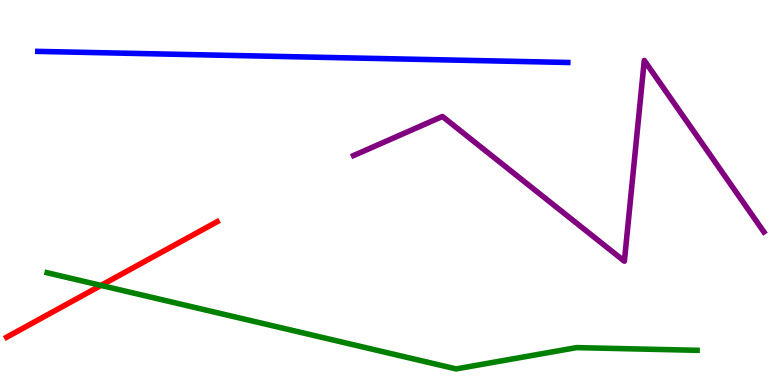[{'lines': ['blue', 'red'], 'intersections': []}, {'lines': ['green', 'red'], 'intersections': [{'x': 1.3, 'y': 2.59}]}, {'lines': ['purple', 'red'], 'intersections': []}, {'lines': ['blue', 'green'], 'intersections': []}, {'lines': ['blue', 'purple'], 'intersections': []}, {'lines': ['green', 'purple'], 'intersections': []}]